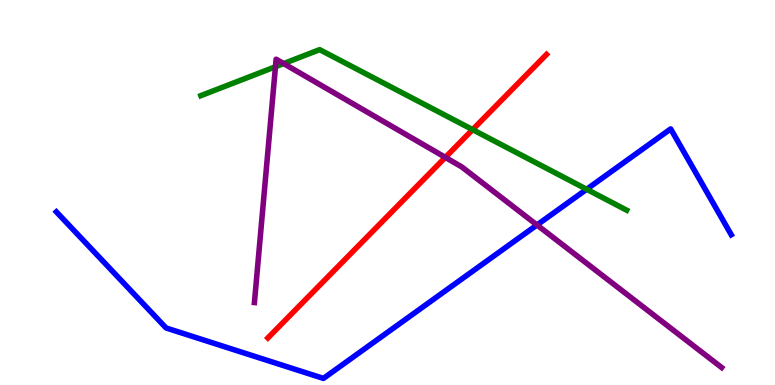[{'lines': ['blue', 'red'], 'intersections': []}, {'lines': ['green', 'red'], 'intersections': [{'x': 6.1, 'y': 6.63}]}, {'lines': ['purple', 'red'], 'intersections': [{'x': 5.75, 'y': 5.91}]}, {'lines': ['blue', 'green'], 'intersections': [{'x': 7.57, 'y': 5.08}]}, {'lines': ['blue', 'purple'], 'intersections': [{'x': 6.93, 'y': 4.16}]}, {'lines': ['green', 'purple'], 'intersections': [{'x': 3.55, 'y': 8.27}, {'x': 3.66, 'y': 8.35}]}]